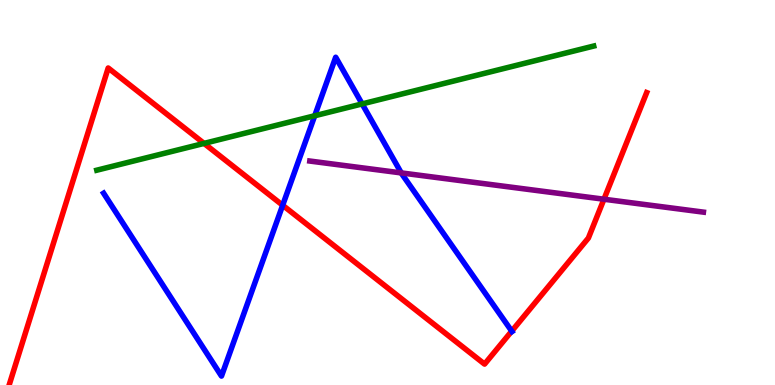[{'lines': ['blue', 'red'], 'intersections': [{'x': 3.65, 'y': 4.67}, {'x': 6.6, 'y': 1.4}]}, {'lines': ['green', 'red'], 'intersections': [{'x': 2.63, 'y': 6.28}]}, {'lines': ['purple', 'red'], 'intersections': [{'x': 7.79, 'y': 4.83}]}, {'lines': ['blue', 'green'], 'intersections': [{'x': 4.06, 'y': 6.99}, {'x': 4.67, 'y': 7.3}]}, {'lines': ['blue', 'purple'], 'intersections': [{'x': 5.18, 'y': 5.51}]}, {'lines': ['green', 'purple'], 'intersections': []}]